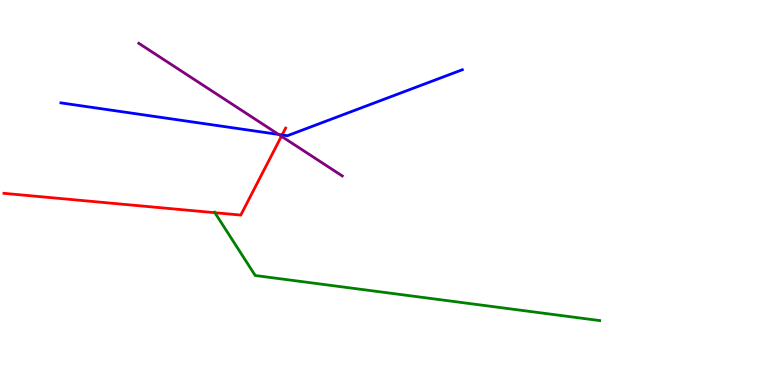[{'lines': ['blue', 'red'], 'intersections': [{'x': 3.64, 'y': 6.49}]}, {'lines': ['green', 'red'], 'intersections': [{'x': 2.77, 'y': 4.48}]}, {'lines': ['purple', 'red'], 'intersections': [{'x': 3.63, 'y': 6.46}]}, {'lines': ['blue', 'green'], 'intersections': []}, {'lines': ['blue', 'purple'], 'intersections': [{'x': 3.59, 'y': 6.51}]}, {'lines': ['green', 'purple'], 'intersections': []}]